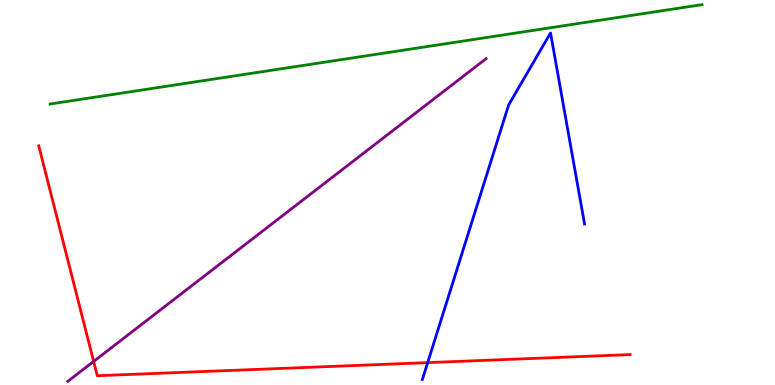[{'lines': ['blue', 'red'], 'intersections': [{'x': 5.52, 'y': 0.581}]}, {'lines': ['green', 'red'], 'intersections': []}, {'lines': ['purple', 'red'], 'intersections': [{'x': 1.21, 'y': 0.613}]}, {'lines': ['blue', 'green'], 'intersections': []}, {'lines': ['blue', 'purple'], 'intersections': []}, {'lines': ['green', 'purple'], 'intersections': []}]